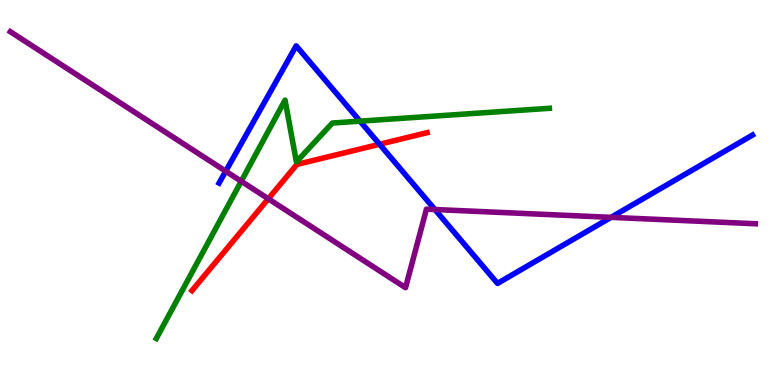[{'lines': ['blue', 'red'], 'intersections': [{'x': 4.9, 'y': 6.25}]}, {'lines': ['green', 'red'], 'intersections': []}, {'lines': ['purple', 'red'], 'intersections': [{'x': 3.46, 'y': 4.84}]}, {'lines': ['blue', 'green'], 'intersections': [{'x': 4.65, 'y': 6.85}]}, {'lines': ['blue', 'purple'], 'intersections': [{'x': 2.91, 'y': 5.55}, {'x': 5.61, 'y': 4.56}, {'x': 7.88, 'y': 4.35}]}, {'lines': ['green', 'purple'], 'intersections': [{'x': 3.11, 'y': 5.29}]}]